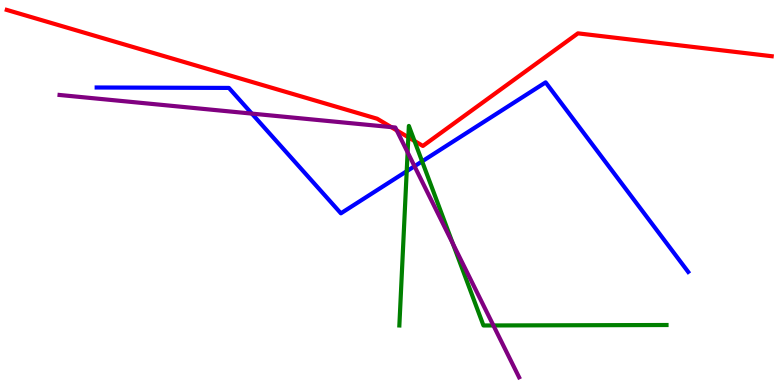[{'lines': ['blue', 'red'], 'intersections': []}, {'lines': ['green', 'red'], 'intersections': [{'x': 5.27, 'y': 6.43}, {'x': 5.35, 'y': 6.34}]}, {'lines': ['purple', 'red'], 'intersections': [{'x': 5.05, 'y': 6.7}, {'x': 5.12, 'y': 6.61}]}, {'lines': ['blue', 'green'], 'intersections': [{'x': 5.25, 'y': 5.55}, {'x': 5.45, 'y': 5.81}]}, {'lines': ['blue', 'purple'], 'intersections': [{'x': 3.25, 'y': 7.05}, {'x': 5.35, 'y': 5.68}]}, {'lines': ['green', 'purple'], 'intersections': [{'x': 5.26, 'y': 6.04}, {'x': 5.84, 'y': 3.67}, {'x': 6.37, 'y': 1.55}]}]